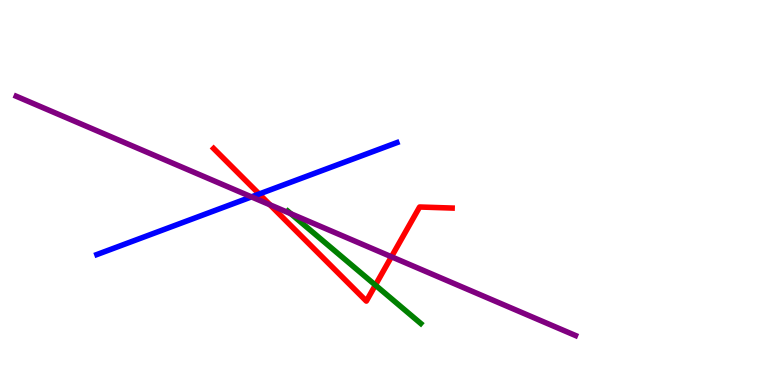[{'lines': ['blue', 'red'], 'intersections': [{'x': 3.34, 'y': 4.96}]}, {'lines': ['green', 'red'], 'intersections': [{'x': 4.84, 'y': 2.59}]}, {'lines': ['purple', 'red'], 'intersections': [{'x': 3.48, 'y': 4.68}, {'x': 5.05, 'y': 3.33}]}, {'lines': ['blue', 'green'], 'intersections': []}, {'lines': ['blue', 'purple'], 'intersections': [{'x': 3.24, 'y': 4.89}]}, {'lines': ['green', 'purple'], 'intersections': [{'x': 3.75, 'y': 4.45}]}]